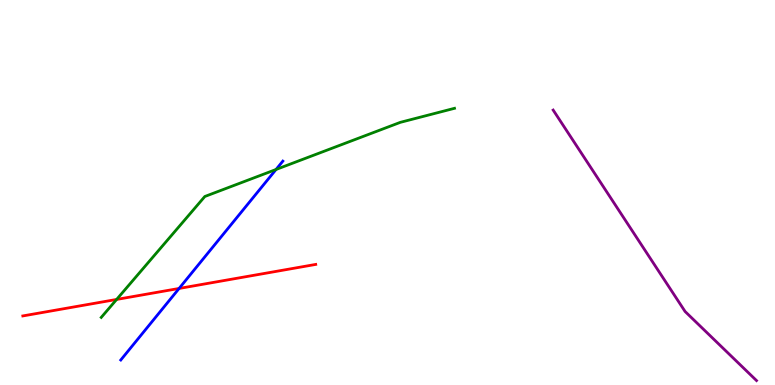[{'lines': ['blue', 'red'], 'intersections': [{'x': 2.31, 'y': 2.51}]}, {'lines': ['green', 'red'], 'intersections': [{'x': 1.5, 'y': 2.22}]}, {'lines': ['purple', 'red'], 'intersections': []}, {'lines': ['blue', 'green'], 'intersections': [{'x': 3.56, 'y': 5.6}]}, {'lines': ['blue', 'purple'], 'intersections': []}, {'lines': ['green', 'purple'], 'intersections': []}]